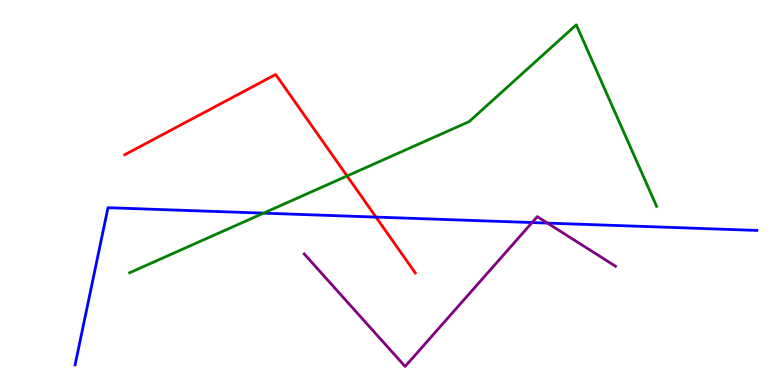[{'lines': ['blue', 'red'], 'intersections': [{'x': 4.85, 'y': 4.36}]}, {'lines': ['green', 'red'], 'intersections': [{'x': 4.48, 'y': 5.43}]}, {'lines': ['purple', 'red'], 'intersections': []}, {'lines': ['blue', 'green'], 'intersections': [{'x': 3.4, 'y': 4.46}]}, {'lines': ['blue', 'purple'], 'intersections': [{'x': 6.87, 'y': 4.22}, {'x': 7.06, 'y': 4.21}]}, {'lines': ['green', 'purple'], 'intersections': []}]